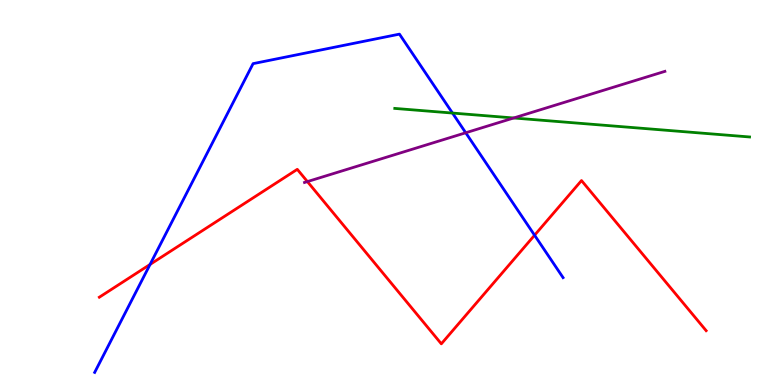[{'lines': ['blue', 'red'], 'intersections': [{'x': 1.94, 'y': 3.13}, {'x': 6.9, 'y': 3.89}]}, {'lines': ['green', 'red'], 'intersections': []}, {'lines': ['purple', 'red'], 'intersections': [{'x': 3.97, 'y': 5.28}]}, {'lines': ['blue', 'green'], 'intersections': [{'x': 5.84, 'y': 7.06}]}, {'lines': ['blue', 'purple'], 'intersections': [{'x': 6.01, 'y': 6.55}]}, {'lines': ['green', 'purple'], 'intersections': [{'x': 6.63, 'y': 6.94}]}]